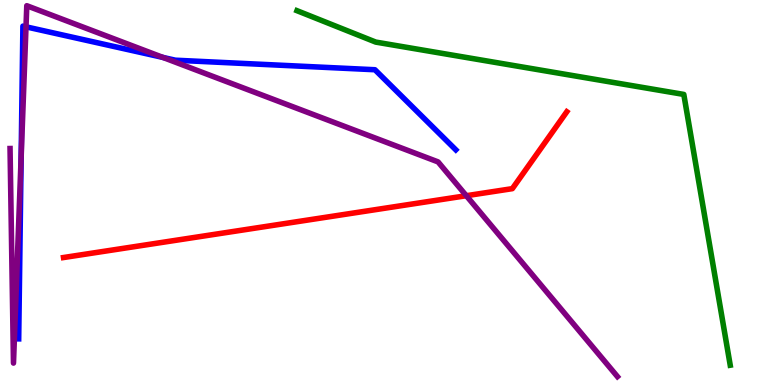[{'lines': ['blue', 'red'], 'intersections': []}, {'lines': ['green', 'red'], 'intersections': []}, {'lines': ['purple', 'red'], 'intersections': [{'x': 6.02, 'y': 4.92}]}, {'lines': ['blue', 'green'], 'intersections': []}, {'lines': ['blue', 'purple'], 'intersections': [{'x': 0.273, 'y': 5.92}, {'x': 0.335, 'y': 9.3}, {'x': 2.1, 'y': 8.51}]}, {'lines': ['green', 'purple'], 'intersections': []}]